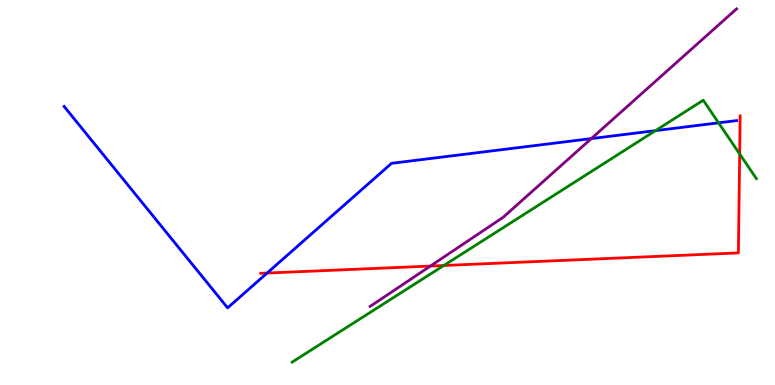[{'lines': ['blue', 'red'], 'intersections': [{'x': 3.45, 'y': 2.91}]}, {'lines': ['green', 'red'], 'intersections': [{'x': 5.73, 'y': 3.1}, {'x': 9.54, 'y': 6.0}]}, {'lines': ['purple', 'red'], 'intersections': [{'x': 5.55, 'y': 3.09}]}, {'lines': ['blue', 'green'], 'intersections': [{'x': 8.46, 'y': 6.61}, {'x': 9.27, 'y': 6.81}]}, {'lines': ['blue', 'purple'], 'intersections': [{'x': 7.63, 'y': 6.4}]}, {'lines': ['green', 'purple'], 'intersections': []}]